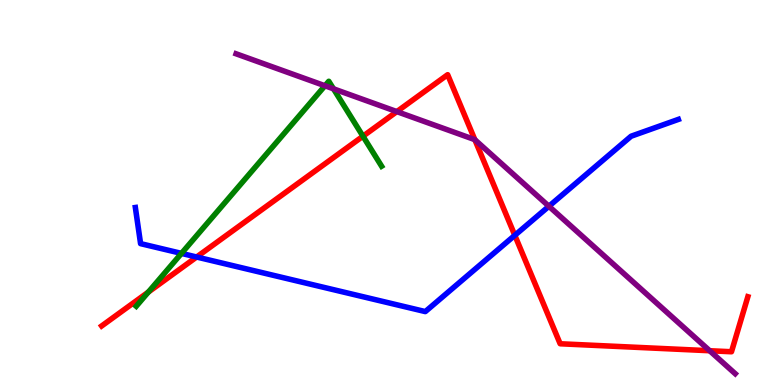[{'lines': ['blue', 'red'], 'intersections': [{'x': 2.54, 'y': 3.32}, {'x': 6.64, 'y': 3.89}]}, {'lines': ['green', 'red'], 'intersections': [{'x': 1.91, 'y': 2.41}, {'x': 4.68, 'y': 6.46}]}, {'lines': ['purple', 'red'], 'intersections': [{'x': 5.12, 'y': 7.1}, {'x': 6.13, 'y': 6.37}, {'x': 9.16, 'y': 0.89}]}, {'lines': ['blue', 'green'], 'intersections': [{'x': 2.34, 'y': 3.42}]}, {'lines': ['blue', 'purple'], 'intersections': [{'x': 7.08, 'y': 4.64}]}, {'lines': ['green', 'purple'], 'intersections': [{'x': 4.19, 'y': 7.77}, {'x': 4.3, 'y': 7.69}]}]